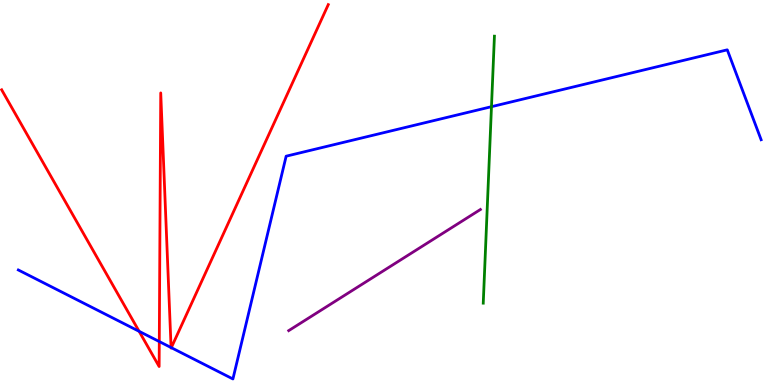[{'lines': ['blue', 'red'], 'intersections': [{'x': 1.79, 'y': 1.39}, {'x': 2.06, 'y': 1.13}, {'x': 2.21, 'y': 0.973}, {'x': 2.21, 'y': 0.97}]}, {'lines': ['green', 'red'], 'intersections': []}, {'lines': ['purple', 'red'], 'intersections': []}, {'lines': ['blue', 'green'], 'intersections': [{'x': 6.34, 'y': 7.23}]}, {'lines': ['blue', 'purple'], 'intersections': []}, {'lines': ['green', 'purple'], 'intersections': []}]